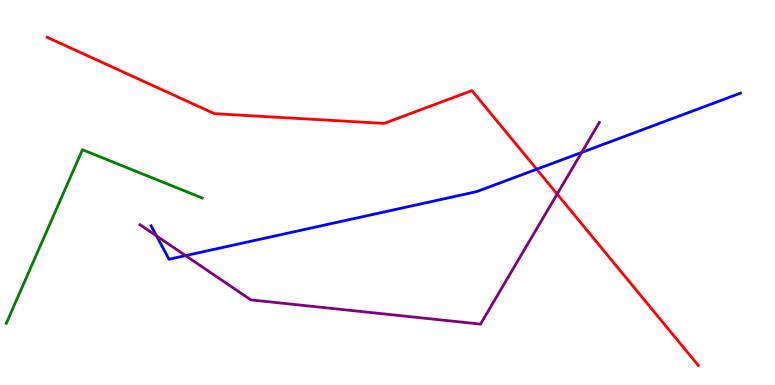[{'lines': ['blue', 'red'], 'intersections': [{'x': 6.93, 'y': 5.6}]}, {'lines': ['green', 'red'], 'intersections': []}, {'lines': ['purple', 'red'], 'intersections': [{'x': 7.19, 'y': 4.96}]}, {'lines': ['blue', 'green'], 'intersections': []}, {'lines': ['blue', 'purple'], 'intersections': [{'x': 2.02, 'y': 3.87}, {'x': 2.39, 'y': 3.36}, {'x': 7.51, 'y': 6.04}]}, {'lines': ['green', 'purple'], 'intersections': []}]